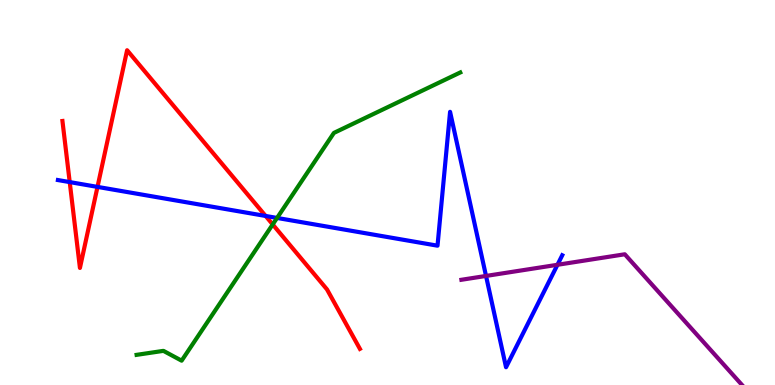[{'lines': ['blue', 'red'], 'intersections': [{'x': 0.9, 'y': 5.27}, {'x': 1.26, 'y': 5.15}, {'x': 3.43, 'y': 4.39}]}, {'lines': ['green', 'red'], 'intersections': [{'x': 3.52, 'y': 4.17}]}, {'lines': ['purple', 'red'], 'intersections': []}, {'lines': ['blue', 'green'], 'intersections': [{'x': 3.57, 'y': 4.34}]}, {'lines': ['blue', 'purple'], 'intersections': [{'x': 6.27, 'y': 2.83}, {'x': 7.19, 'y': 3.12}]}, {'lines': ['green', 'purple'], 'intersections': []}]